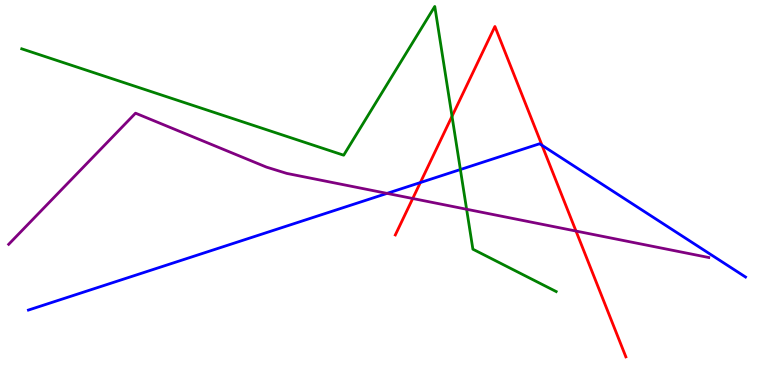[{'lines': ['blue', 'red'], 'intersections': [{'x': 5.42, 'y': 5.26}, {'x': 6.99, 'y': 6.23}]}, {'lines': ['green', 'red'], 'intersections': [{'x': 5.83, 'y': 6.98}]}, {'lines': ['purple', 'red'], 'intersections': [{'x': 5.33, 'y': 4.84}, {'x': 7.43, 'y': 4.0}]}, {'lines': ['blue', 'green'], 'intersections': [{'x': 5.94, 'y': 5.6}]}, {'lines': ['blue', 'purple'], 'intersections': [{'x': 4.99, 'y': 4.98}]}, {'lines': ['green', 'purple'], 'intersections': [{'x': 6.02, 'y': 4.56}]}]